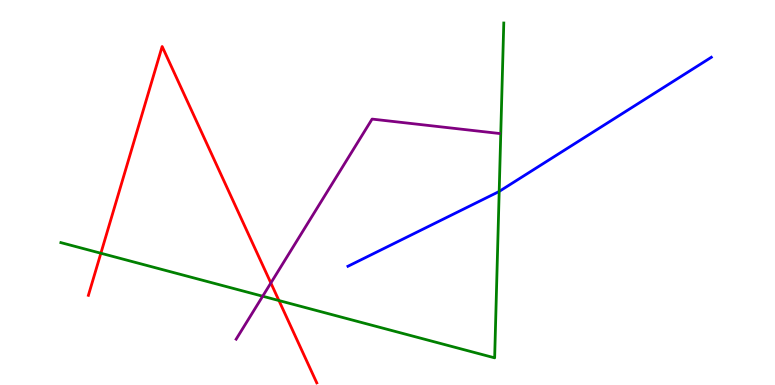[{'lines': ['blue', 'red'], 'intersections': []}, {'lines': ['green', 'red'], 'intersections': [{'x': 1.3, 'y': 3.42}, {'x': 3.6, 'y': 2.19}]}, {'lines': ['purple', 'red'], 'intersections': [{'x': 3.49, 'y': 2.65}]}, {'lines': ['blue', 'green'], 'intersections': [{'x': 6.44, 'y': 5.03}]}, {'lines': ['blue', 'purple'], 'intersections': []}, {'lines': ['green', 'purple'], 'intersections': [{'x': 3.39, 'y': 2.31}]}]